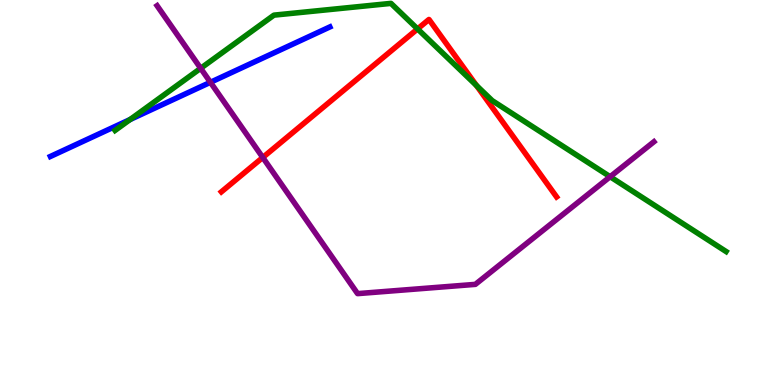[{'lines': ['blue', 'red'], 'intersections': []}, {'lines': ['green', 'red'], 'intersections': [{'x': 5.39, 'y': 9.25}, {'x': 6.15, 'y': 7.78}]}, {'lines': ['purple', 'red'], 'intersections': [{'x': 3.39, 'y': 5.91}]}, {'lines': ['blue', 'green'], 'intersections': [{'x': 1.68, 'y': 6.89}]}, {'lines': ['blue', 'purple'], 'intersections': [{'x': 2.72, 'y': 7.86}]}, {'lines': ['green', 'purple'], 'intersections': [{'x': 2.59, 'y': 8.23}, {'x': 7.87, 'y': 5.41}]}]